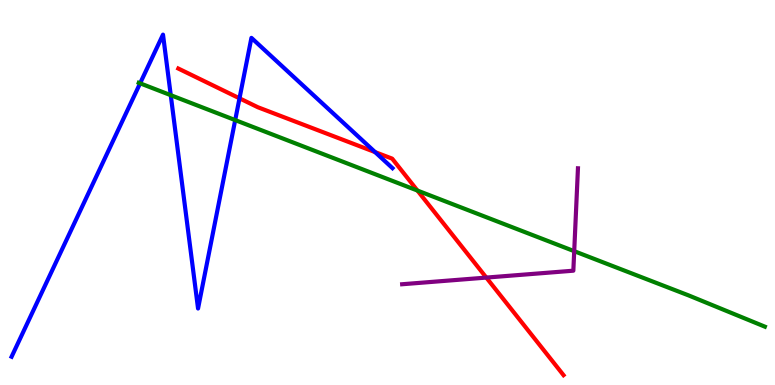[{'lines': ['blue', 'red'], 'intersections': [{'x': 3.09, 'y': 7.45}, {'x': 4.84, 'y': 6.05}]}, {'lines': ['green', 'red'], 'intersections': [{'x': 5.39, 'y': 5.05}]}, {'lines': ['purple', 'red'], 'intersections': [{'x': 6.27, 'y': 2.79}]}, {'lines': ['blue', 'green'], 'intersections': [{'x': 1.81, 'y': 7.84}, {'x': 2.2, 'y': 7.53}, {'x': 3.03, 'y': 6.88}]}, {'lines': ['blue', 'purple'], 'intersections': []}, {'lines': ['green', 'purple'], 'intersections': [{'x': 7.41, 'y': 3.48}]}]